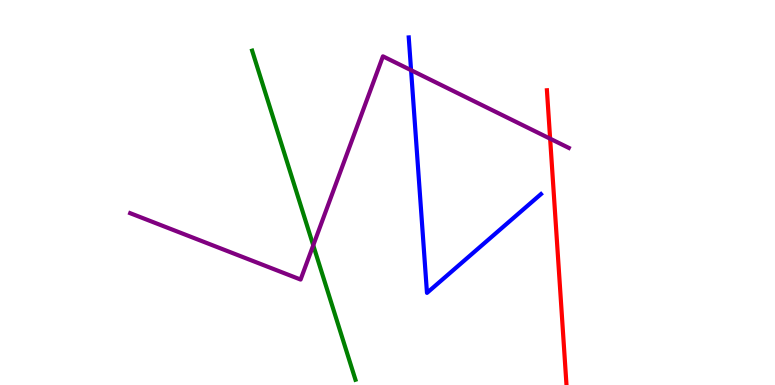[{'lines': ['blue', 'red'], 'intersections': []}, {'lines': ['green', 'red'], 'intersections': []}, {'lines': ['purple', 'red'], 'intersections': [{'x': 7.1, 'y': 6.4}]}, {'lines': ['blue', 'green'], 'intersections': []}, {'lines': ['blue', 'purple'], 'intersections': [{'x': 5.3, 'y': 8.18}]}, {'lines': ['green', 'purple'], 'intersections': [{'x': 4.04, 'y': 3.63}]}]